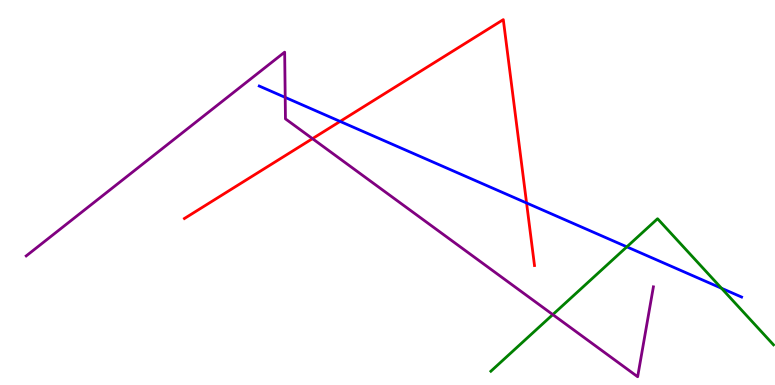[{'lines': ['blue', 'red'], 'intersections': [{'x': 4.39, 'y': 6.85}, {'x': 6.79, 'y': 4.73}]}, {'lines': ['green', 'red'], 'intersections': []}, {'lines': ['purple', 'red'], 'intersections': [{'x': 4.03, 'y': 6.4}]}, {'lines': ['blue', 'green'], 'intersections': [{'x': 8.09, 'y': 3.59}, {'x': 9.31, 'y': 2.51}]}, {'lines': ['blue', 'purple'], 'intersections': [{'x': 3.68, 'y': 7.47}]}, {'lines': ['green', 'purple'], 'intersections': [{'x': 7.13, 'y': 1.83}]}]